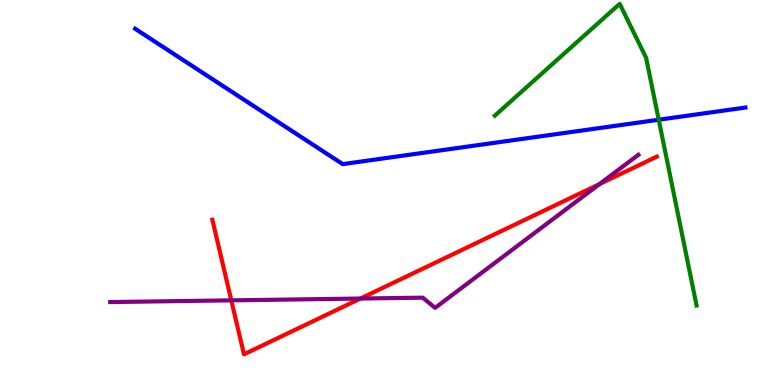[{'lines': ['blue', 'red'], 'intersections': []}, {'lines': ['green', 'red'], 'intersections': []}, {'lines': ['purple', 'red'], 'intersections': [{'x': 2.98, 'y': 2.2}, {'x': 4.65, 'y': 2.25}, {'x': 7.73, 'y': 5.22}]}, {'lines': ['blue', 'green'], 'intersections': [{'x': 8.5, 'y': 6.89}]}, {'lines': ['blue', 'purple'], 'intersections': []}, {'lines': ['green', 'purple'], 'intersections': []}]